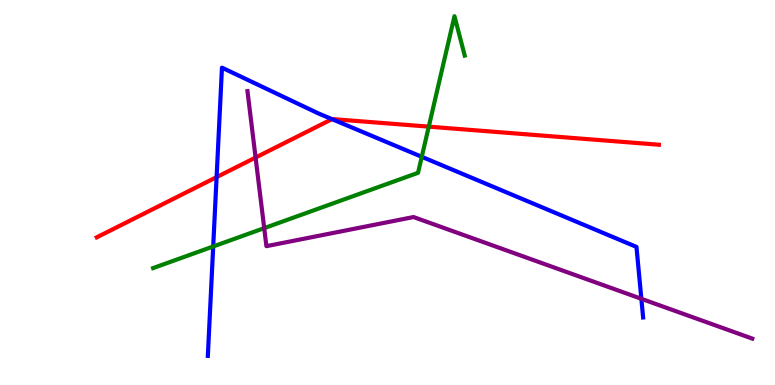[{'lines': ['blue', 'red'], 'intersections': [{'x': 2.79, 'y': 5.4}, {'x': 4.28, 'y': 6.91}]}, {'lines': ['green', 'red'], 'intersections': [{'x': 5.53, 'y': 6.71}]}, {'lines': ['purple', 'red'], 'intersections': [{'x': 3.3, 'y': 5.91}]}, {'lines': ['blue', 'green'], 'intersections': [{'x': 2.75, 'y': 3.6}, {'x': 5.44, 'y': 5.93}]}, {'lines': ['blue', 'purple'], 'intersections': [{'x': 8.28, 'y': 2.24}]}, {'lines': ['green', 'purple'], 'intersections': [{'x': 3.41, 'y': 4.07}]}]